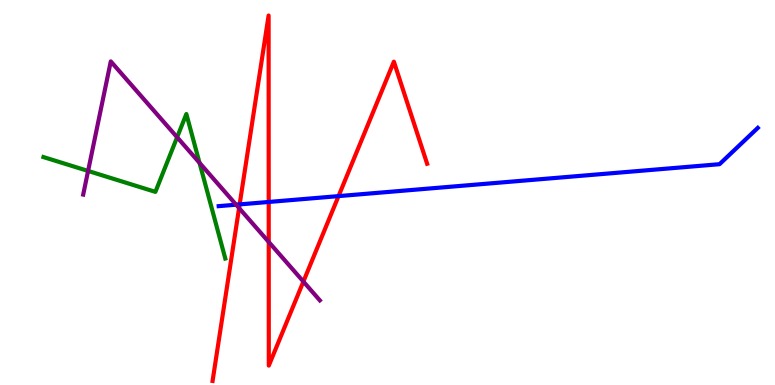[{'lines': ['blue', 'red'], 'intersections': [{'x': 3.09, 'y': 4.69}, {'x': 3.47, 'y': 4.75}, {'x': 4.37, 'y': 4.91}]}, {'lines': ['green', 'red'], 'intersections': []}, {'lines': ['purple', 'red'], 'intersections': [{'x': 3.08, 'y': 4.6}, {'x': 3.47, 'y': 3.72}, {'x': 3.91, 'y': 2.69}]}, {'lines': ['blue', 'green'], 'intersections': []}, {'lines': ['blue', 'purple'], 'intersections': [{'x': 3.05, 'y': 4.68}]}, {'lines': ['green', 'purple'], 'intersections': [{'x': 1.14, 'y': 5.56}, {'x': 2.29, 'y': 6.44}, {'x': 2.57, 'y': 5.77}]}]